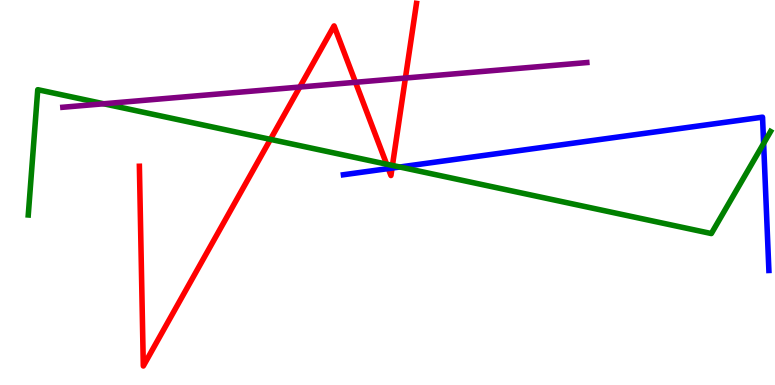[{'lines': ['blue', 'red'], 'intersections': [{'x': 5.01, 'y': 5.62}, {'x': 5.06, 'y': 5.63}]}, {'lines': ['green', 'red'], 'intersections': [{'x': 3.49, 'y': 6.38}, {'x': 4.99, 'y': 5.74}, {'x': 5.06, 'y': 5.7}]}, {'lines': ['purple', 'red'], 'intersections': [{'x': 3.87, 'y': 7.74}, {'x': 4.59, 'y': 7.86}, {'x': 5.23, 'y': 7.97}]}, {'lines': ['blue', 'green'], 'intersections': [{'x': 5.16, 'y': 5.66}, {'x': 9.85, 'y': 6.27}]}, {'lines': ['blue', 'purple'], 'intersections': []}, {'lines': ['green', 'purple'], 'intersections': [{'x': 1.34, 'y': 7.3}]}]